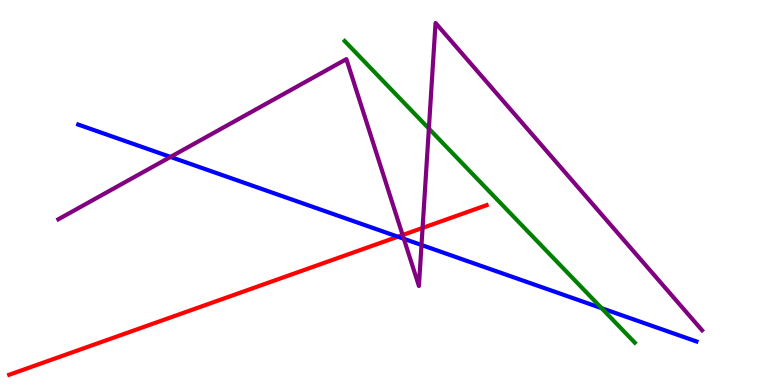[{'lines': ['blue', 'red'], 'intersections': [{'x': 5.13, 'y': 3.85}]}, {'lines': ['green', 'red'], 'intersections': []}, {'lines': ['purple', 'red'], 'intersections': [{'x': 5.2, 'y': 3.9}, {'x': 5.45, 'y': 4.08}]}, {'lines': ['blue', 'green'], 'intersections': [{'x': 7.76, 'y': 2.0}]}, {'lines': ['blue', 'purple'], 'intersections': [{'x': 2.2, 'y': 5.92}, {'x': 5.21, 'y': 3.8}, {'x': 5.44, 'y': 3.64}]}, {'lines': ['green', 'purple'], 'intersections': [{'x': 5.53, 'y': 6.66}]}]